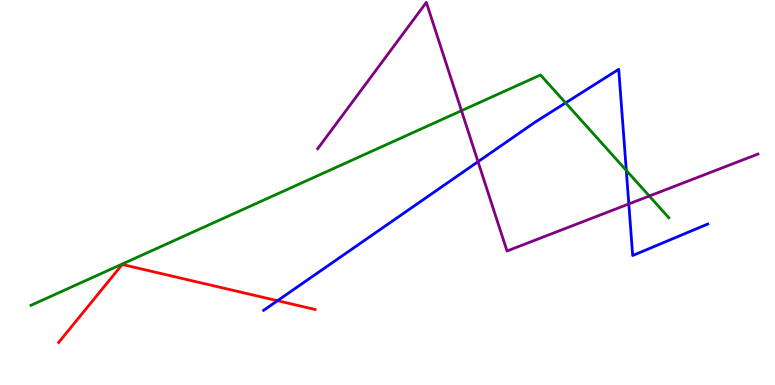[{'lines': ['blue', 'red'], 'intersections': [{'x': 3.58, 'y': 2.19}]}, {'lines': ['green', 'red'], 'intersections': []}, {'lines': ['purple', 'red'], 'intersections': []}, {'lines': ['blue', 'green'], 'intersections': [{'x': 7.3, 'y': 7.33}, {'x': 8.08, 'y': 5.57}]}, {'lines': ['blue', 'purple'], 'intersections': [{'x': 6.17, 'y': 5.8}, {'x': 8.11, 'y': 4.7}]}, {'lines': ['green', 'purple'], 'intersections': [{'x': 5.95, 'y': 7.13}, {'x': 8.38, 'y': 4.91}]}]